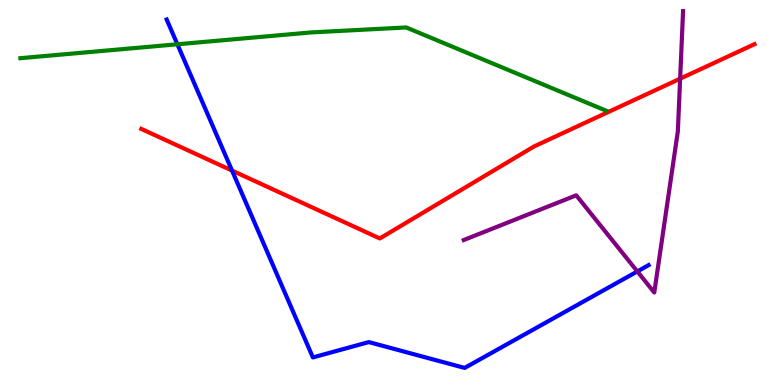[{'lines': ['blue', 'red'], 'intersections': [{'x': 2.99, 'y': 5.57}]}, {'lines': ['green', 'red'], 'intersections': []}, {'lines': ['purple', 'red'], 'intersections': [{'x': 8.78, 'y': 7.96}]}, {'lines': ['blue', 'green'], 'intersections': [{'x': 2.29, 'y': 8.85}]}, {'lines': ['blue', 'purple'], 'intersections': [{'x': 8.22, 'y': 2.95}]}, {'lines': ['green', 'purple'], 'intersections': []}]